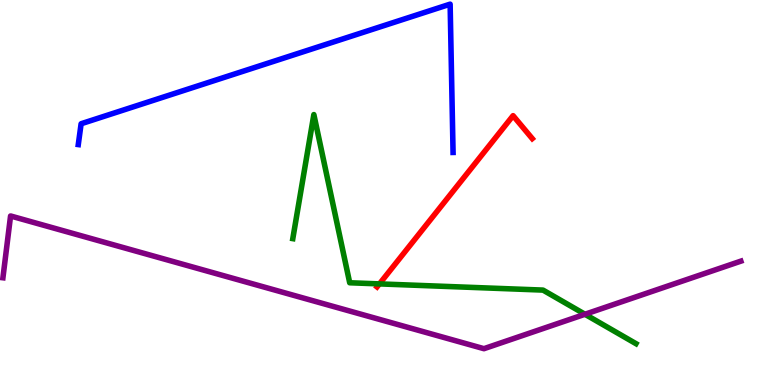[{'lines': ['blue', 'red'], 'intersections': []}, {'lines': ['green', 'red'], 'intersections': [{'x': 4.9, 'y': 2.63}]}, {'lines': ['purple', 'red'], 'intersections': []}, {'lines': ['blue', 'green'], 'intersections': []}, {'lines': ['blue', 'purple'], 'intersections': []}, {'lines': ['green', 'purple'], 'intersections': [{'x': 7.55, 'y': 1.84}]}]